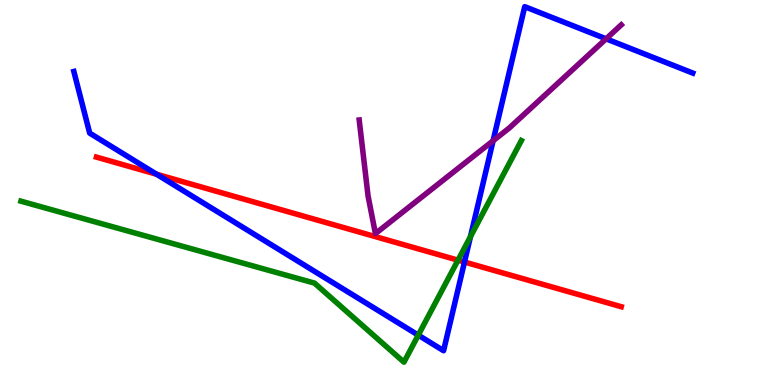[{'lines': ['blue', 'red'], 'intersections': [{'x': 2.02, 'y': 5.47}, {'x': 5.99, 'y': 3.19}]}, {'lines': ['green', 'red'], 'intersections': [{'x': 5.91, 'y': 3.24}]}, {'lines': ['purple', 'red'], 'intersections': []}, {'lines': ['blue', 'green'], 'intersections': [{'x': 5.4, 'y': 1.3}, {'x': 6.07, 'y': 3.85}]}, {'lines': ['blue', 'purple'], 'intersections': [{'x': 6.36, 'y': 6.34}, {'x': 7.82, 'y': 8.99}]}, {'lines': ['green', 'purple'], 'intersections': []}]